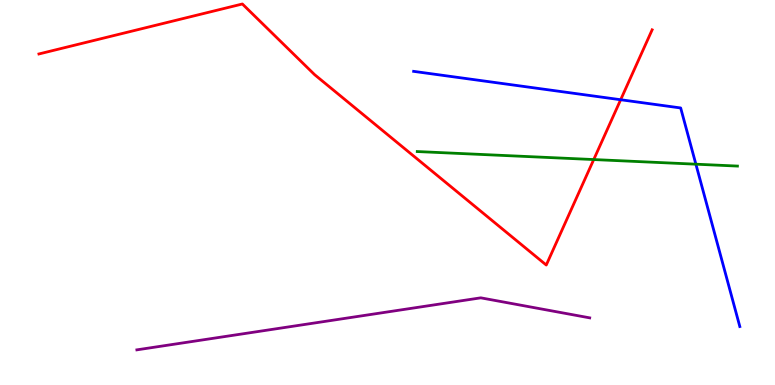[{'lines': ['blue', 'red'], 'intersections': [{'x': 8.01, 'y': 7.41}]}, {'lines': ['green', 'red'], 'intersections': [{'x': 7.66, 'y': 5.86}]}, {'lines': ['purple', 'red'], 'intersections': []}, {'lines': ['blue', 'green'], 'intersections': [{'x': 8.98, 'y': 5.74}]}, {'lines': ['blue', 'purple'], 'intersections': []}, {'lines': ['green', 'purple'], 'intersections': []}]